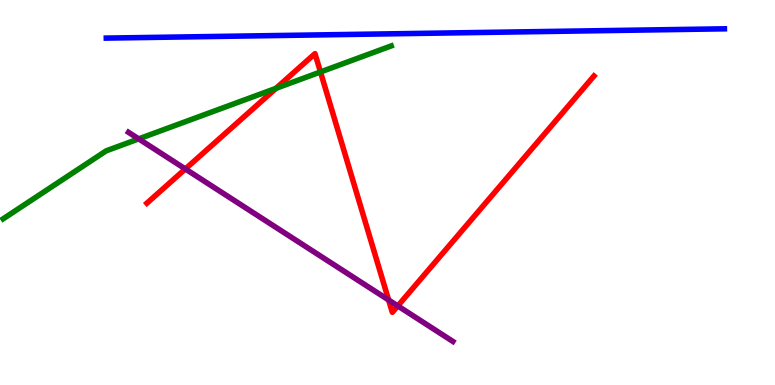[{'lines': ['blue', 'red'], 'intersections': []}, {'lines': ['green', 'red'], 'intersections': [{'x': 3.56, 'y': 7.71}, {'x': 4.14, 'y': 8.13}]}, {'lines': ['purple', 'red'], 'intersections': [{'x': 2.39, 'y': 5.61}, {'x': 5.01, 'y': 2.21}, {'x': 5.13, 'y': 2.05}]}, {'lines': ['blue', 'green'], 'intersections': []}, {'lines': ['blue', 'purple'], 'intersections': []}, {'lines': ['green', 'purple'], 'intersections': [{'x': 1.79, 'y': 6.39}]}]